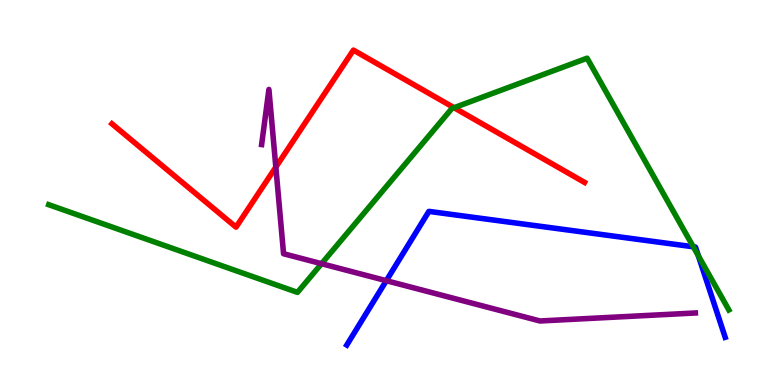[{'lines': ['blue', 'red'], 'intersections': []}, {'lines': ['green', 'red'], 'intersections': [{'x': 5.86, 'y': 7.2}]}, {'lines': ['purple', 'red'], 'intersections': [{'x': 3.56, 'y': 5.66}]}, {'lines': ['blue', 'green'], 'intersections': [{'x': 8.95, 'y': 3.59}, {'x': 9.01, 'y': 3.36}]}, {'lines': ['blue', 'purple'], 'intersections': [{'x': 4.98, 'y': 2.71}]}, {'lines': ['green', 'purple'], 'intersections': [{'x': 4.15, 'y': 3.15}]}]